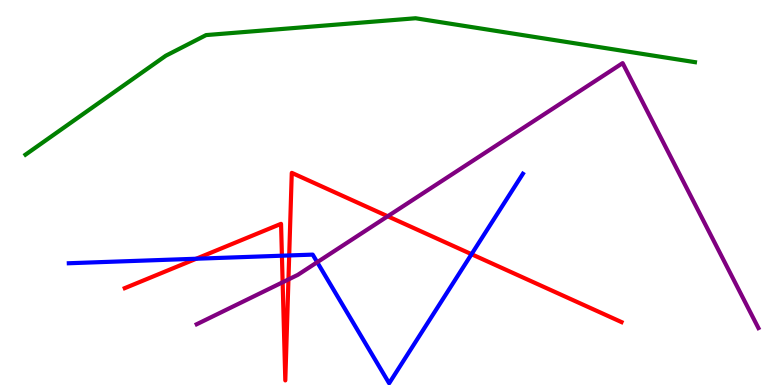[{'lines': ['blue', 'red'], 'intersections': [{'x': 2.53, 'y': 3.28}, {'x': 3.64, 'y': 3.36}, {'x': 3.73, 'y': 3.37}, {'x': 6.08, 'y': 3.4}]}, {'lines': ['green', 'red'], 'intersections': []}, {'lines': ['purple', 'red'], 'intersections': [{'x': 3.65, 'y': 2.67}, {'x': 3.72, 'y': 2.74}, {'x': 5.0, 'y': 4.38}]}, {'lines': ['blue', 'green'], 'intersections': []}, {'lines': ['blue', 'purple'], 'intersections': [{'x': 4.09, 'y': 3.19}]}, {'lines': ['green', 'purple'], 'intersections': []}]